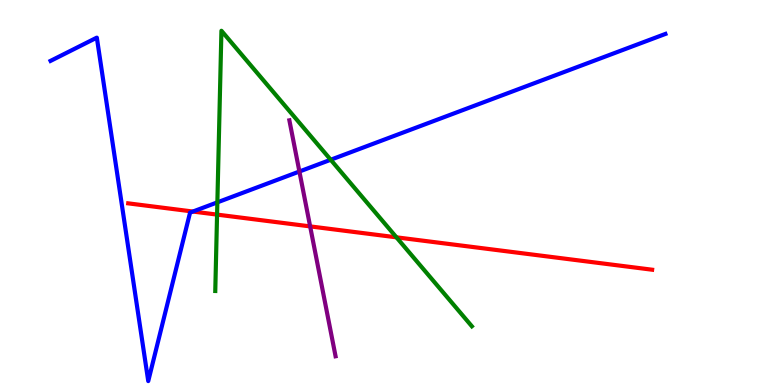[{'lines': ['blue', 'red'], 'intersections': [{'x': 2.49, 'y': 4.51}]}, {'lines': ['green', 'red'], 'intersections': [{'x': 2.8, 'y': 4.43}, {'x': 5.12, 'y': 3.84}]}, {'lines': ['purple', 'red'], 'intersections': [{'x': 4.0, 'y': 4.12}]}, {'lines': ['blue', 'green'], 'intersections': [{'x': 2.8, 'y': 4.74}, {'x': 4.27, 'y': 5.85}]}, {'lines': ['blue', 'purple'], 'intersections': [{'x': 3.86, 'y': 5.55}]}, {'lines': ['green', 'purple'], 'intersections': []}]